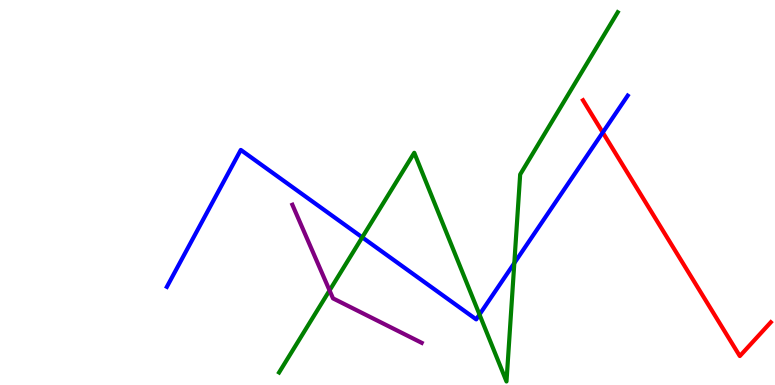[{'lines': ['blue', 'red'], 'intersections': [{'x': 7.78, 'y': 6.56}]}, {'lines': ['green', 'red'], 'intersections': []}, {'lines': ['purple', 'red'], 'intersections': []}, {'lines': ['blue', 'green'], 'intersections': [{'x': 4.67, 'y': 3.84}, {'x': 6.19, 'y': 1.83}, {'x': 6.64, 'y': 3.17}]}, {'lines': ['blue', 'purple'], 'intersections': []}, {'lines': ['green', 'purple'], 'intersections': [{'x': 4.25, 'y': 2.46}]}]